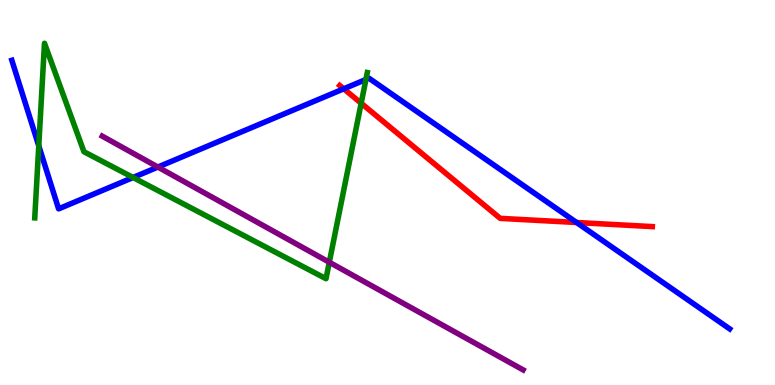[{'lines': ['blue', 'red'], 'intersections': [{'x': 4.44, 'y': 7.69}, {'x': 7.44, 'y': 4.22}]}, {'lines': ['green', 'red'], 'intersections': [{'x': 4.66, 'y': 7.32}]}, {'lines': ['purple', 'red'], 'intersections': []}, {'lines': ['blue', 'green'], 'intersections': [{'x': 0.5, 'y': 6.21}, {'x': 1.72, 'y': 5.39}, {'x': 4.72, 'y': 7.94}]}, {'lines': ['blue', 'purple'], 'intersections': [{'x': 2.04, 'y': 5.66}]}, {'lines': ['green', 'purple'], 'intersections': [{'x': 4.25, 'y': 3.19}]}]